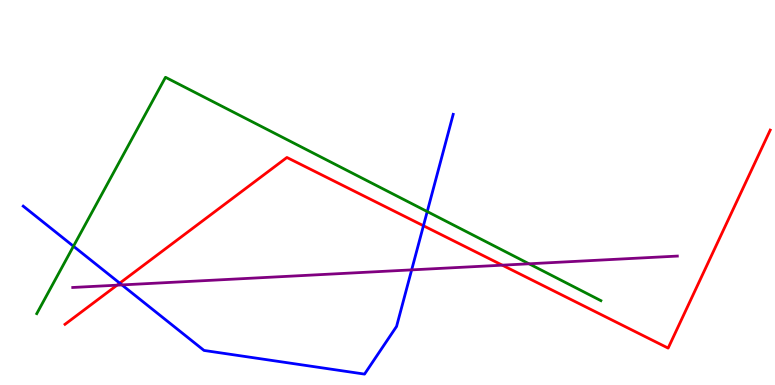[{'lines': ['blue', 'red'], 'intersections': [{'x': 1.54, 'y': 2.65}, {'x': 5.46, 'y': 4.14}]}, {'lines': ['green', 'red'], 'intersections': []}, {'lines': ['purple', 'red'], 'intersections': [{'x': 1.51, 'y': 2.59}, {'x': 6.48, 'y': 3.11}]}, {'lines': ['blue', 'green'], 'intersections': [{'x': 0.948, 'y': 3.6}, {'x': 5.51, 'y': 4.5}]}, {'lines': ['blue', 'purple'], 'intersections': [{'x': 1.57, 'y': 2.6}, {'x': 5.31, 'y': 2.99}]}, {'lines': ['green', 'purple'], 'intersections': [{'x': 6.83, 'y': 3.15}]}]